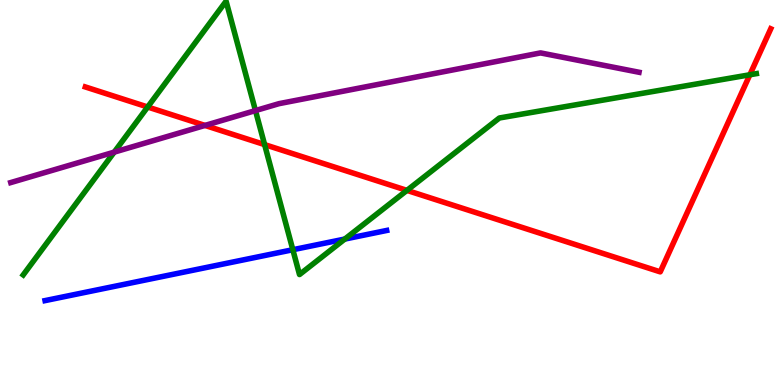[{'lines': ['blue', 'red'], 'intersections': []}, {'lines': ['green', 'red'], 'intersections': [{'x': 1.91, 'y': 7.22}, {'x': 3.41, 'y': 6.24}, {'x': 5.25, 'y': 5.05}, {'x': 9.68, 'y': 8.06}]}, {'lines': ['purple', 'red'], 'intersections': [{'x': 2.65, 'y': 6.74}]}, {'lines': ['blue', 'green'], 'intersections': [{'x': 3.78, 'y': 3.51}, {'x': 4.45, 'y': 3.79}]}, {'lines': ['blue', 'purple'], 'intersections': []}, {'lines': ['green', 'purple'], 'intersections': [{'x': 1.47, 'y': 6.05}, {'x': 3.3, 'y': 7.13}]}]